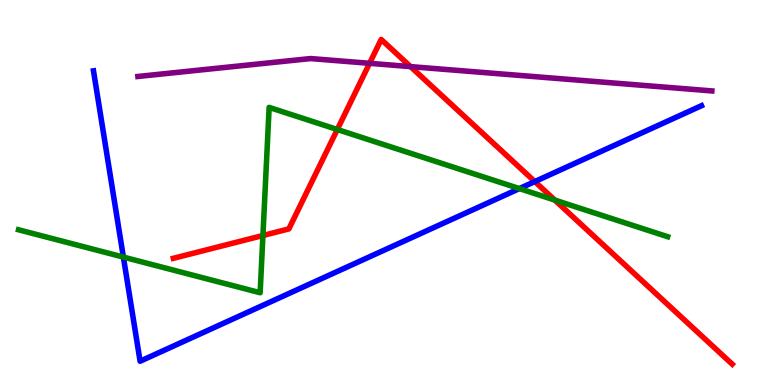[{'lines': ['blue', 'red'], 'intersections': [{'x': 6.9, 'y': 5.28}]}, {'lines': ['green', 'red'], 'intersections': [{'x': 3.39, 'y': 3.88}, {'x': 4.35, 'y': 6.64}, {'x': 7.16, 'y': 4.8}]}, {'lines': ['purple', 'red'], 'intersections': [{'x': 4.77, 'y': 8.36}, {'x': 5.3, 'y': 8.27}]}, {'lines': ['blue', 'green'], 'intersections': [{'x': 1.59, 'y': 3.32}, {'x': 6.7, 'y': 5.1}]}, {'lines': ['blue', 'purple'], 'intersections': []}, {'lines': ['green', 'purple'], 'intersections': []}]